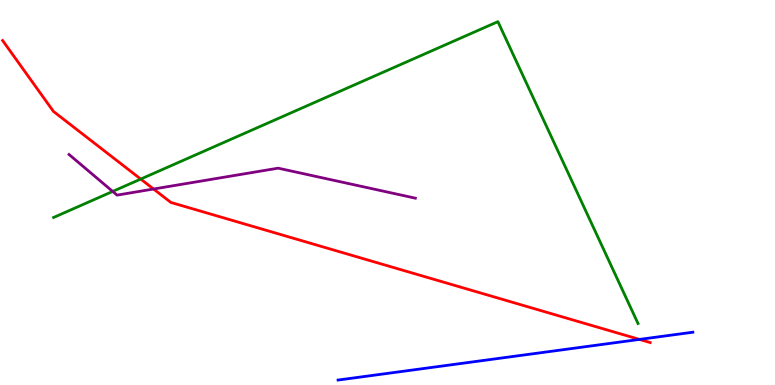[{'lines': ['blue', 'red'], 'intersections': [{'x': 8.25, 'y': 1.18}]}, {'lines': ['green', 'red'], 'intersections': [{'x': 1.82, 'y': 5.35}]}, {'lines': ['purple', 'red'], 'intersections': [{'x': 1.98, 'y': 5.09}]}, {'lines': ['blue', 'green'], 'intersections': []}, {'lines': ['blue', 'purple'], 'intersections': []}, {'lines': ['green', 'purple'], 'intersections': [{'x': 1.45, 'y': 5.03}]}]